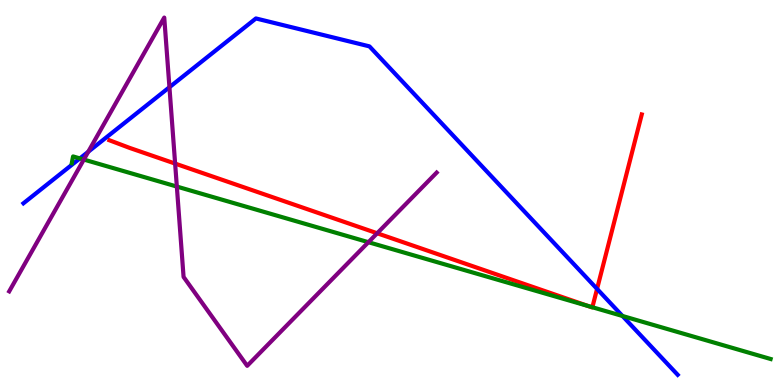[{'lines': ['blue', 'red'], 'intersections': [{'x': 7.7, 'y': 2.5}]}, {'lines': ['green', 'red'], 'intersections': [{'x': 7.59, 'y': 2.05}, {'x': 7.64, 'y': 2.02}]}, {'lines': ['purple', 'red'], 'intersections': [{'x': 2.26, 'y': 5.75}, {'x': 4.87, 'y': 3.94}]}, {'lines': ['blue', 'green'], 'intersections': [{'x': 1.03, 'y': 5.89}, {'x': 8.03, 'y': 1.79}]}, {'lines': ['blue', 'purple'], 'intersections': [{'x': 1.14, 'y': 6.06}, {'x': 2.19, 'y': 7.73}]}, {'lines': ['green', 'purple'], 'intersections': [{'x': 1.08, 'y': 5.86}, {'x': 2.28, 'y': 5.15}, {'x': 4.75, 'y': 3.71}]}]